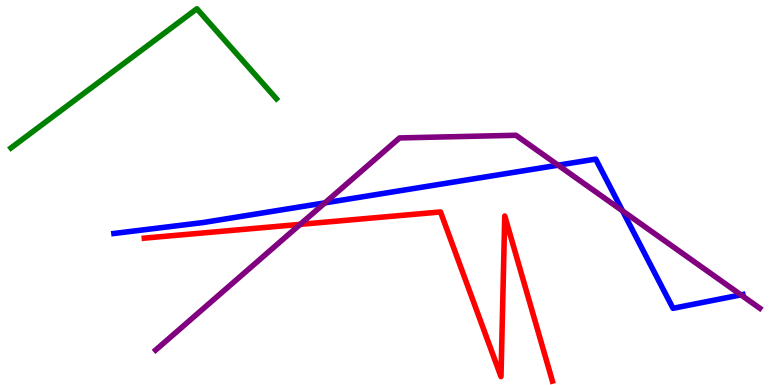[{'lines': ['blue', 'red'], 'intersections': []}, {'lines': ['green', 'red'], 'intersections': []}, {'lines': ['purple', 'red'], 'intersections': [{'x': 3.87, 'y': 4.17}]}, {'lines': ['blue', 'green'], 'intersections': []}, {'lines': ['blue', 'purple'], 'intersections': [{'x': 4.19, 'y': 4.73}, {'x': 7.2, 'y': 5.71}, {'x': 8.03, 'y': 4.52}, {'x': 9.56, 'y': 2.34}]}, {'lines': ['green', 'purple'], 'intersections': []}]